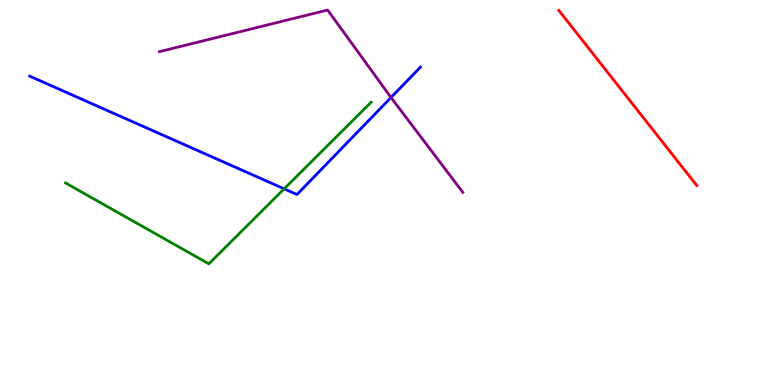[{'lines': ['blue', 'red'], 'intersections': []}, {'lines': ['green', 'red'], 'intersections': []}, {'lines': ['purple', 'red'], 'intersections': []}, {'lines': ['blue', 'green'], 'intersections': [{'x': 3.67, 'y': 5.1}]}, {'lines': ['blue', 'purple'], 'intersections': [{'x': 5.05, 'y': 7.47}]}, {'lines': ['green', 'purple'], 'intersections': []}]